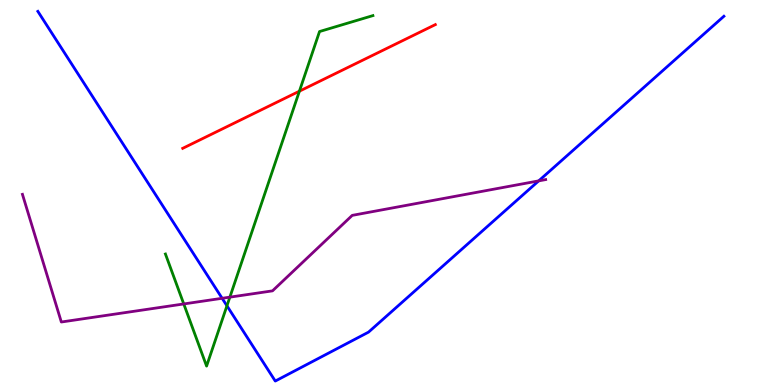[{'lines': ['blue', 'red'], 'intersections': []}, {'lines': ['green', 'red'], 'intersections': [{'x': 3.86, 'y': 7.63}]}, {'lines': ['purple', 'red'], 'intersections': []}, {'lines': ['blue', 'green'], 'intersections': [{'x': 2.93, 'y': 2.06}]}, {'lines': ['blue', 'purple'], 'intersections': [{'x': 2.87, 'y': 2.25}, {'x': 6.95, 'y': 5.3}]}, {'lines': ['green', 'purple'], 'intersections': [{'x': 2.37, 'y': 2.11}, {'x': 2.97, 'y': 2.28}]}]